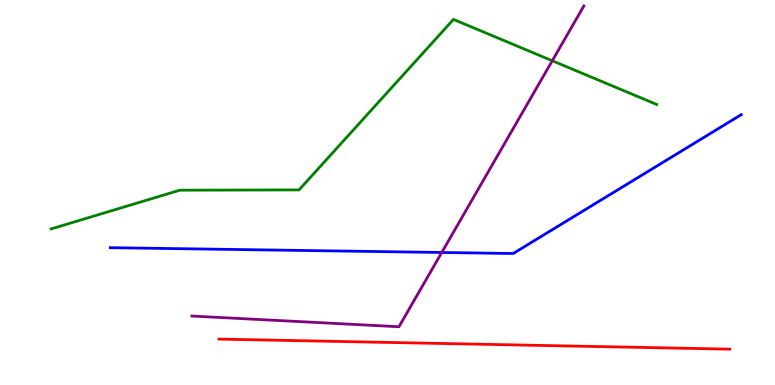[{'lines': ['blue', 'red'], 'intersections': []}, {'lines': ['green', 'red'], 'intersections': []}, {'lines': ['purple', 'red'], 'intersections': []}, {'lines': ['blue', 'green'], 'intersections': []}, {'lines': ['blue', 'purple'], 'intersections': [{'x': 5.7, 'y': 3.44}]}, {'lines': ['green', 'purple'], 'intersections': [{'x': 7.13, 'y': 8.42}]}]